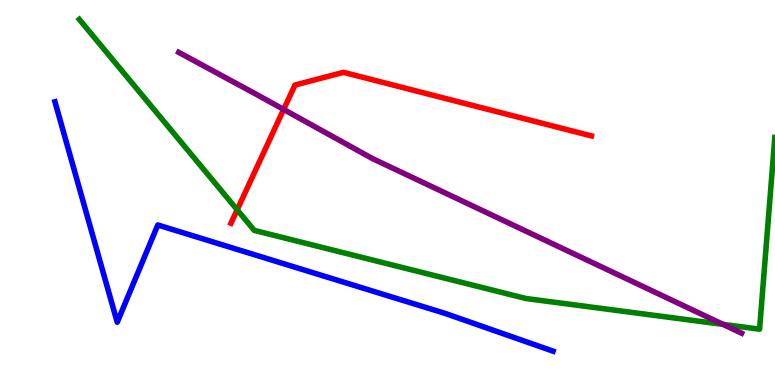[{'lines': ['blue', 'red'], 'intersections': []}, {'lines': ['green', 'red'], 'intersections': [{'x': 3.06, 'y': 4.55}]}, {'lines': ['purple', 'red'], 'intersections': [{'x': 3.66, 'y': 7.16}]}, {'lines': ['blue', 'green'], 'intersections': []}, {'lines': ['blue', 'purple'], 'intersections': []}, {'lines': ['green', 'purple'], 'intersections': [{'x': 9.33, 'y': 1.57}]}]